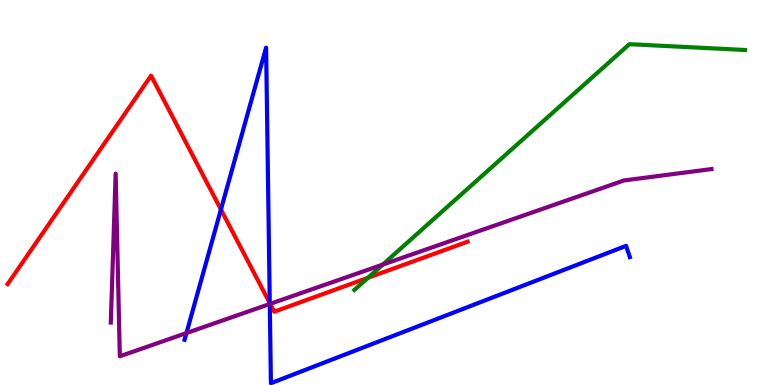[{'lines': ['blue', 'red'], 'intersections': [{'x': 2.85, 'y': 4.56}, {'x': 3.48, 'y': 2.13}]}, {'lines': ['green', 'red'], 'intersections': [{'x': 4.75, 'y': 2.79}]}, {'lines': ['purple', 'red'], 'intersections': [{'x': 3.49, 'y': 2.11}]}, {'lines': ['blue', 'green'], 'intersections': []}, {'lines': ['blue', 'purple'], 'intersections': [{'x': 2.41, 'y': 1.35}, {'x': 3.48, 'y': 2.1}]}, {'lines': ['green', 'purple'], 'intersections': [{'x': 4.94, 'y': 3.13}]}]